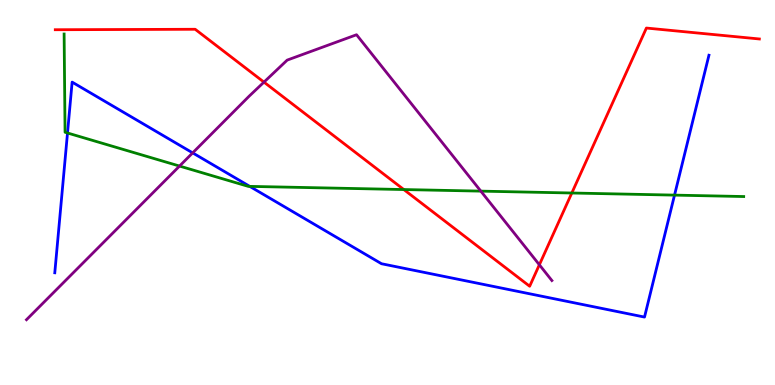[{'lines': ['blue', 'red'], 'intersections': []}, {'lines': ['green', 'red'], 'intersections': [{'x': 5.21, 'y': 5.08}, {'x': 7.38, 'y': 4.99}]}, {'lines': ['purple', 'red'], 'intersections': [{'x': 3.41, 'y': 7.87}, {'x': 6.96, 'y': 3.12}]}, {'lines': ['blue', 'green'], 'intersections': [{'x': 0.871, 'y': 6.55}, {'x': 3.22, 'y': 5.16}, {'x': 8.7, 'y': 4.93}]}, {'lines': ['blue', 'purple'], 'intersections': [{'x': 2.49, 'y': 6.03}]}, {'lines': ['green', 'purple'], 'intersections': [{'x': 2.32, 'y': 5.69}, {'x': 6.2, 'y': 5.04}]}]